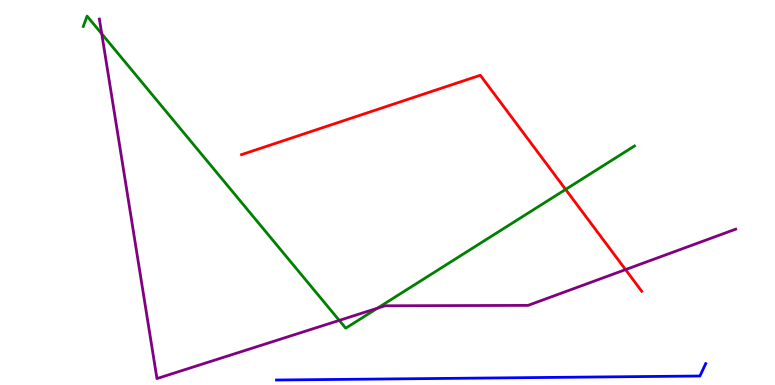[{'lines': ['blue', 'red'], 'intersections': []}, {'lines': ['green', 'red'], 'intersections': [{'x': 7.3, 'y': 5.08}]}, {'lines': ['purple', 'red'], 'intersections': [{'x': 8.07, 'y': 3.0}]}, {'lines': ['blue', 'green'], 'intersections': []}, {'lines': ['blue', 'purple'], 'intersections': []}, {'lines': ['green', 'purple'], 'intersections': [{'x': 1.31, 'y': 9.12}, {'x': 4.38, 'y': 1.68}, {'x': 4.87, 'y': 1.99}]}]